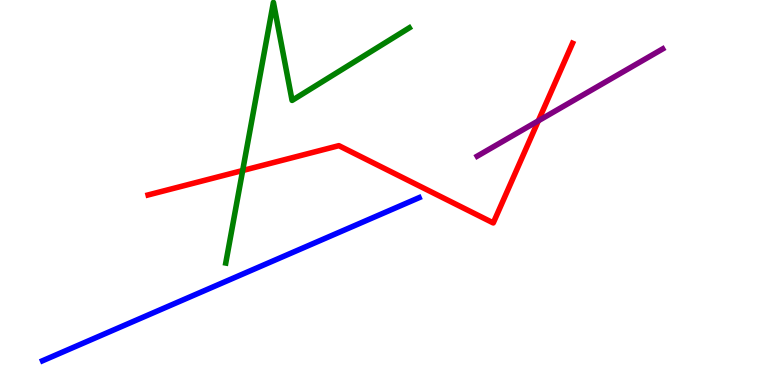[{'lines': ['blue', 'red'], 'intersections': []}, {'lines': ['green', 'red'], 'intersections': [{'x': 3.13, 'y': 5.57}]}, {'lines': ['purple', 'red'], 'intersections': [{'x': 6.95, 'y': 6.86}]}, {'lines': ['blue', 'green'], 'intersections': []}, {'lines': ['blue', 'purple'], 'intersections': []}, {'lines': ['green', 'purple'], 'intersections': []}]